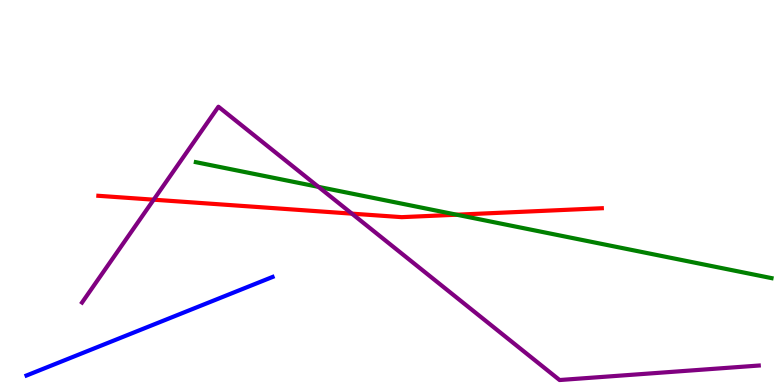[{'lines': ['blue', 'red'], 'intersections': []}, {'lines': ['green', 'red'], 'intersections': [{'x': 5.89, 'y': 4.42}]}, {'lines': ['purple', 'red'], 'intersections': [{'x': 1.98, 'y': 4.81}, {'x': 4.54, 'y': 4.45}]}, {'lines': ['blue', 'green'], 'intersections': []}, {'lines': ['blue', 'purple'], 'intersections': []}, {'lines': ['green', 'purple'], 'intersections': [{'x': 4.11, 'y': 5.15}]}]